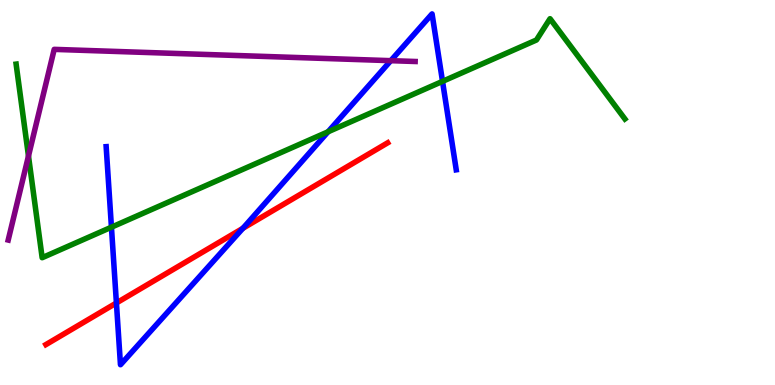[{'lines': ['blue', 'red'], 'intersections': [{'x': 1.5, 'y': 2.13}, {'x': 3.13, 'y': 4.07}]}, {'lines': ['green', 'red'], 'intersections': []}, {'lines': ['purple', 'red'], 'intersections': []}, {'lines': ['blue', 'green'], 'intersections': [{'x': 1.44, 'y': 4.1}, {'x': 4.23, 'y': 6.58}, {'x': 5.71, 'y': 7.89}]}, {'lines': ['blue', 'purple'], 'intersections': [{'x': 5.04, 'y': 8.42}]}, {'lines': ['green', 'purple'], 'intersections': [{'x': 0.367, 'y': 5.95}]}]